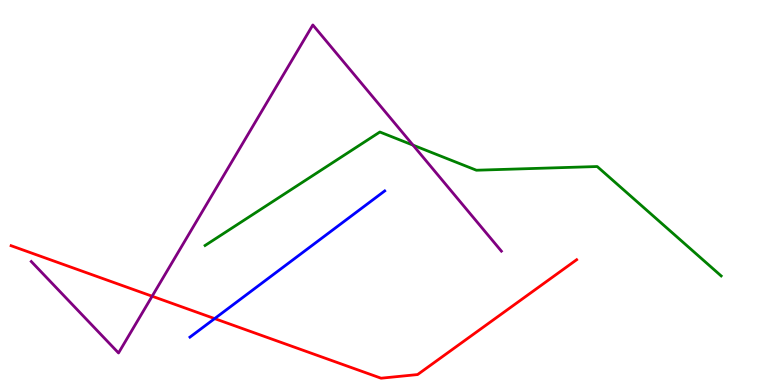[{'lines': ['blue', 'red'], 'intersections': [{'x': 2.77, 'y': 1.72}]}, {'lines': ['green', 'red'], 'intersections': []}, {'lines': ['purple', 'red'], 'intersections': [{'x': 1.96, 'y': 2.31}]}, {'lines': ['blue', 'green'], 'intersections': []}, {'lines': ['blue', 'purple'], 'intersections': []}, {'lines': ['green', 'purple'], 'intersections': [{'x': 5.33, 'y': 6.23}]}]